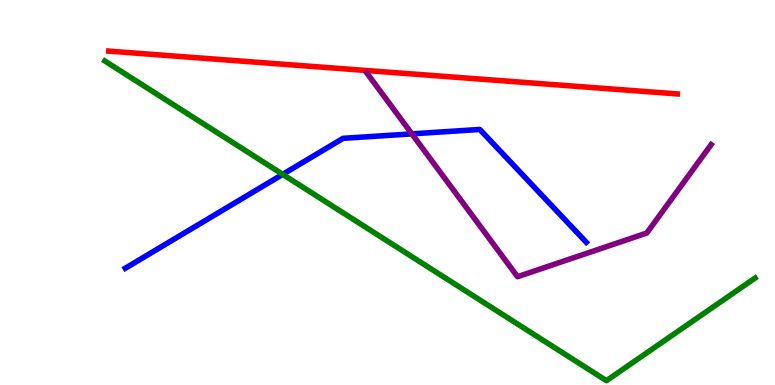[{'lines': ['blue', 'red'], 'intersections': []}, {'lines': ['green', 'red'], 'intersections': []}, {'lines': ['purple', 'red'], 'intersections': []}, {'lines': ['blue', 'green'], 'intersections': [{'x': 3.65, 'y': 5.47}]}, {'lines': ['blue', 'purple'], 'intersections': [{'x': 5.31, 'y': 6.52}]}, {'lines': ['green', 'purple'], 'intersections': []}]